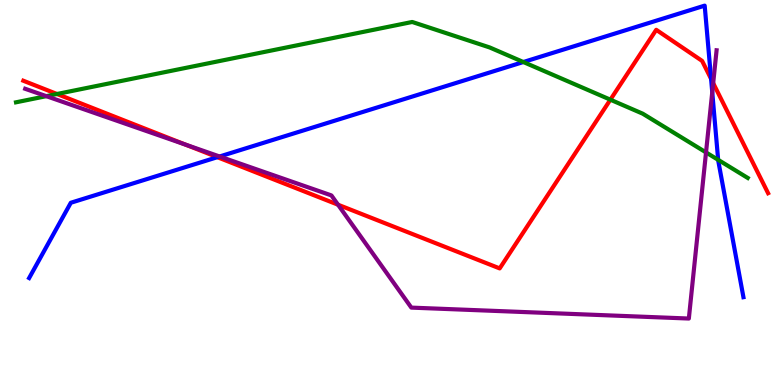[{'lines': ['blue', 'red'], 'intersections': [{'x': 2.8, 'y': 5.92}, {'x': 9.18, 'y': 7.95}]}, {'lines': ['green', 'red'], 'intersections': [{'x': 0.735, 'y': 7.56}, {'x': 7.88, 'y': 7.41}]}, {'lines': ['purple', 'red'], 'intersections': [{'x': 2.39, 'y': 6.25}, {'x': 4.36, 'y': 4.68}, {'x': 9.2, 'y': 7.84}]}, {'lines': ['blue', 'green'], 'intersections': [{'x': 6.75, 'y': 8.39}, {'x': 9.27, 'y': 5.85}]}, {'lines': ['blue', 'purple'], 'intersections': [{'x': 2.83, 'y': 5.94}, {'x': 9.19, 'y': 7.61}]}, {'lines': ['green', 'purple'], 'intersections': [{'x': 0.598, 'y': 7.5}, {'x': 9.11, 'y': 6.04}]}]